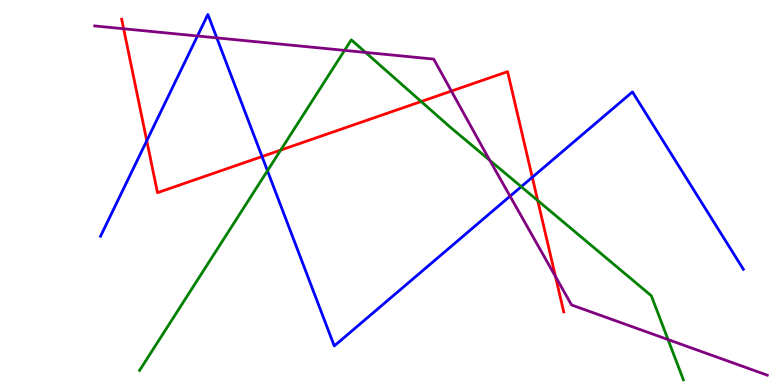[{'lines': ['blue', 'red'], 'intersections': [{'x': 1.89, 'y': 6.34}, {'x': 3.38, 'y': 5.93}, {'x': 6.87, 'y': 5.4}]}, {'lines': ['green', 'red'], 'intersections': [{'x': 3.62, 'y': 6.1}, {'x': 5.43, 'y': 7.36}, {'x': 6.94, 'y': 4.79}]}, {'lines': ['purple', 'red'], 'intersections': [{'x': 1.6, 'y': 9.25}, {'x': 5.82, 'y': 7.63}, {'x': 7.17, 'y': 2.82}]}, {'lines': ['blue', 'green'], 'intersections': [{'x': 3.45, 'y': 5.56}, {'x': 6.73, 'y': 5.15}]}, {'lines': ['blue', 'purple'], 'intersections': [{'x': 2.55, 'y': 9.07}, {'x': 2.8, 'y': 9.02}, {'x': 6.58, 'y': 4.9}]}, {'lines': ['green', 'purple'], 'intersections': [{'x': 4.45, 'y': 8.69}, {'x': 4.72, 'y': 8.64}, {'x': 6.32, 'y': 5.84}, {'x': 8.62, 'y': 1.18}]}]